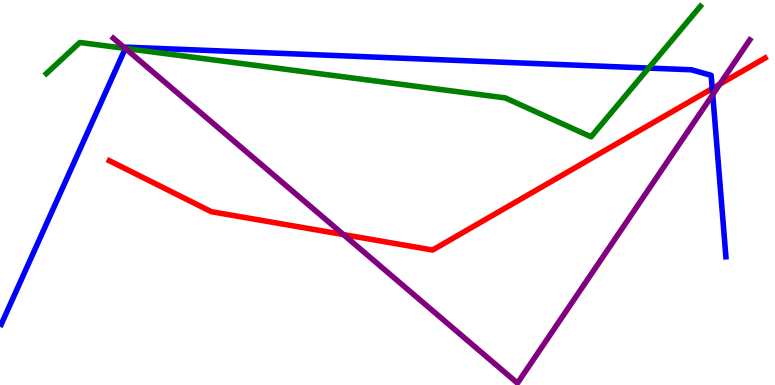[{'lines': ['blue', 'red'], 'intersections': [{'x': 9.19, 'y': 7.7}]}, {'lines': ['green', 'red'], 'intersections': []}, {'lines': ['purple', 'red'], 'intersections': [{'x': 4.43, 'y': 3.91}, {'x': 9.29, 'y': 7.81}]}, {'lines': ['blue', 'green'], 'intersections': [{'x': 1.62, 'y': 8.74}, {'x': 8.37, 'y': 8.23}]}, {'lines': ['blue', 'purple'], 'intersections': [{'x': 1.62, 'y': 8.74}, {'x': 9.2, 'y': 7.54}]}, {'lines': ['green', 'purple'], 'intersections': [{'x': 1.62, 'y': 8.74}]}]